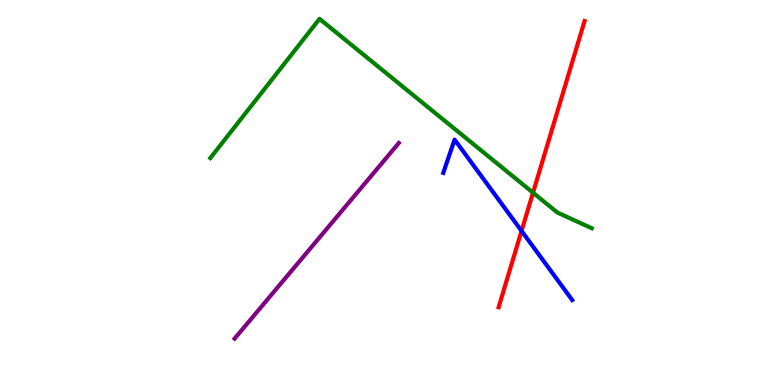[{'lines': ['blue', 'red'], 'intersections': [{'x': 6.73, 'y': 4.0}]}, {'lines': ['green', 'red'], 'intersections': [{'x': 6.88, 'y': 4.99}]}, {'lines': ['purple', 'red'], 'intersections': []}, {'lines': ['blue', 'green'], 'intersections': []}, {'lines': ['blue', 'purple'], 'intersections': []}, {'lines': ['green', 'purple'], 'intersections': []}]